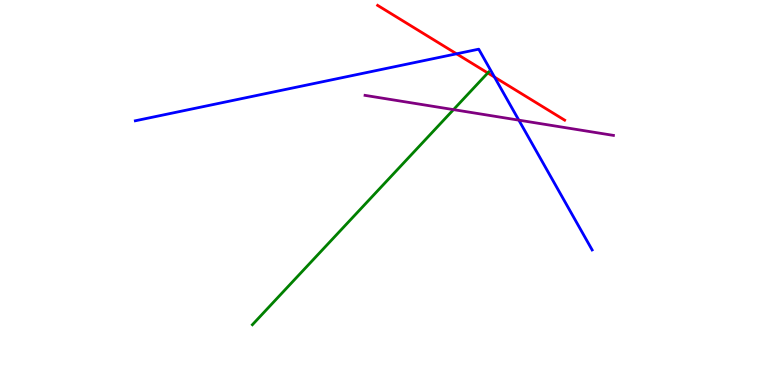[{'lines': ['blue', 'red'], 'intersections': [{'x': 5.89, 'y': 8.6}, {'x': 6.38, 'y': 8.0}]}, {'lines': ['green', 'red'], 'intersections': [{'x': 6.29, 'y': 8.1}]}, {'lines': ['purple', 'red'], 'intersections': []}, {'lines': ['blue', 'green'], 'intersections': []}, {'lines': ['blue', 'purple'], 'intersections': [{'x': 6.69, 'y': 6.88}]}, {'lines': ['green', 'purple'], 'intersections': [{'x': 5.85, 'y': 7.15}]}]